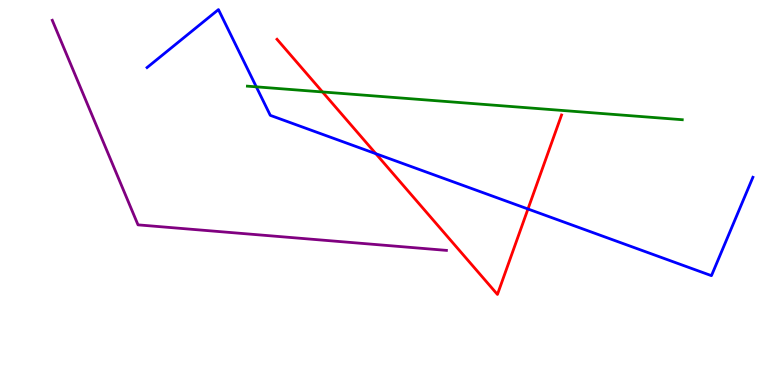[{'lines': ['blue', 'red'], 'intersections': [{'x': 4.85, 'y': 6.01}, {'x': 6.81, 'y': 4.57}]}, {'lines': ['green', 'red'], 'intersections': [{'x': 4.16, 'y': 7.61}]}, {'lines': ['purple', 'red'], 'intersections': []}, {'lines': ['blue', 'green'], 'intersections': [{'x': 3.31, 'y': 7.74}]}, {'lines': ['blue', 'purple'], 'intersections': []}, {'lines': ['green', 'purple'], 'intersections': []}]